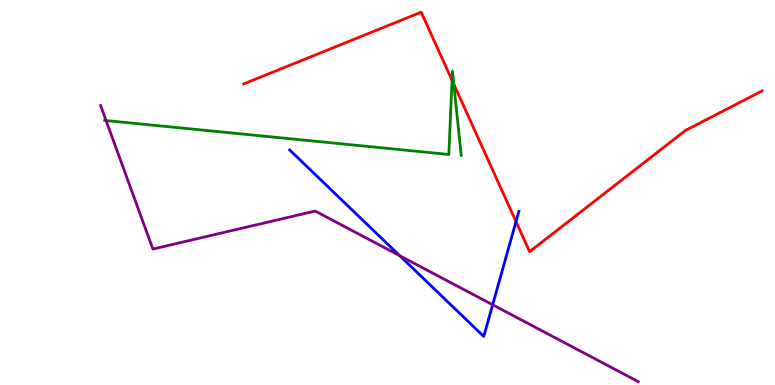[{'lines': ['blue', 'red'], 'intersections': [{'x': 6.66, 'y': 4.24}]}, {'lines': ['green', 'red'], 'intersections': [{'x': 5.83, 'y': 7.91}, {'x': 5.86, 'y': 7.81}]}, {'lines': ['purple', 'red'], 'intersections': []}, {'lines': ['blue', 'green'], 'intersections': []}, {'lines': ['blue', 'purple'], 'intersections': [{'x': 5.16, 'y': 3.36}, {'x': 6.36, 'y': 2.08}]}, {'lines': ['green', 'purple'], 'intersections': [{'x': 1.37, 'y': 6.87}]}]